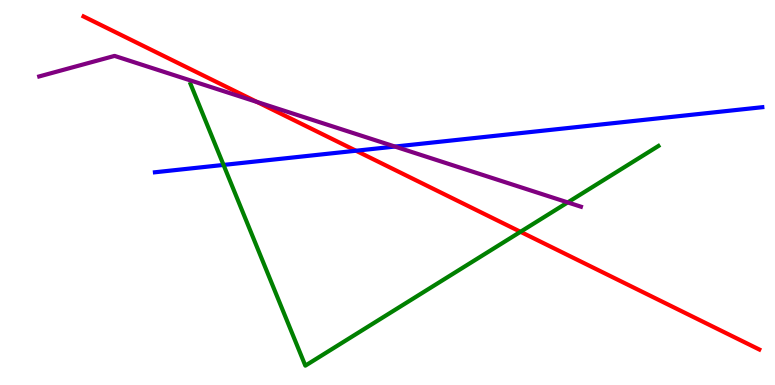[{'lines': ['blue', 'red'], 'intersections': [{'x': 4.59, 'y': 6.08}]}, {'lines': ['green', 'red'], 'intersections': [{'x': 6.72, 'y': 3.98}]}, {'lines': ['purple', 'red'], 'intersections': [{'x': 3.32, 'y': 7.35}]}, {'lines': ['blue', 'green'], 'intersections': [{'x': 2.88, 'y': 5.72}]}, {'lines': ['blue', 'purple'], 'intersections': [{'x': 5.1, 'y': 6.19}]}, {'lines': ['green', 'purple'], 'intersections': [{'x': 7.33, 'y': 4.74}]}]